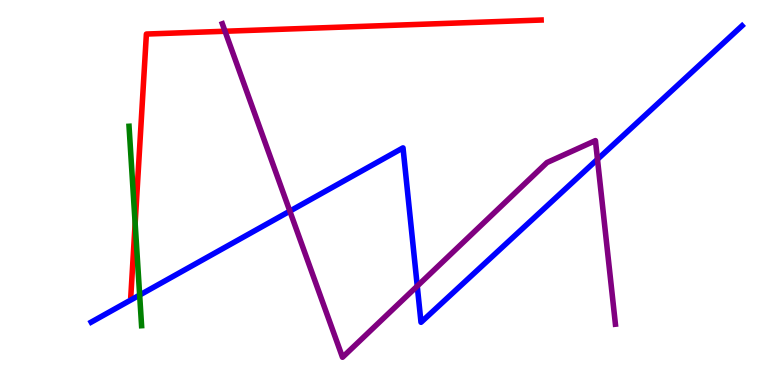[{'lines': ['blue', 'red'], 'intersections': []}, {'lines': ['green', 'red'], 'intersections': [{'x': 1.74, 'y': 4.2}]}, {'lines': ['purple', 'red'], 'intersections': [{'x': 2.9, 'y': 9.19}]}, {'lines': ['blue', 'green'], 'intersections': [{'x': 1.8, 'y': 2.34}]}, {'lines': ['blue', 'purple'], 'intersections': [{'x': 3.74, 'y': 4.52}, {'x': 5.38, 'y': 2.57}, {'x': 7.71, 'y': 5.86}]}, {'lines': ['green', 'purple'], 'intersections': []}]